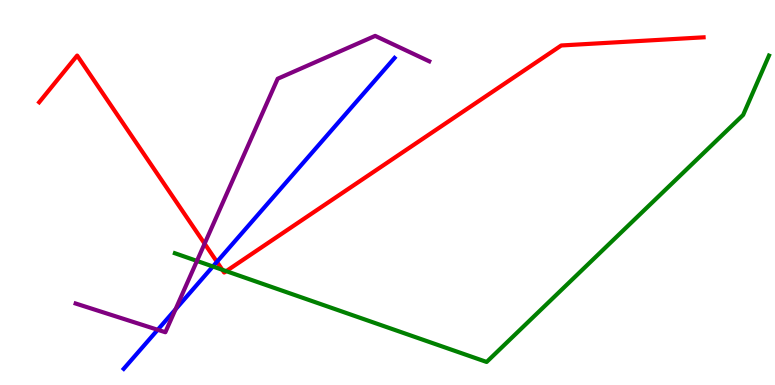[{'lines': ['blue', 'red'], 'intersections': [{'x': 2.8, 'y': 3.2}]}, {'lines': ['green', 'red'], 'intersections': [{'x': 2.87, 'y': 2.99}, {'x': 2.92, 'y': 2.96}]}, {'lines': ['purple', 'red'], 'intersections': [{'x': 2.64, 'y': 3.67}]}, {'lines': ['blue', 'green'], 'intersections': [{'x': 2.75, 'y': 3.08}]}, {'lines': ['blue', 'purple'], 'intersections': [{'x': 2.04, 'y': 1.43}, {'x': 2.26, 'y': 1.96}]}, {'lines': ['green', 'purple'], 'intersections': [{'x': 2.54, 'y': 3.22}]}]